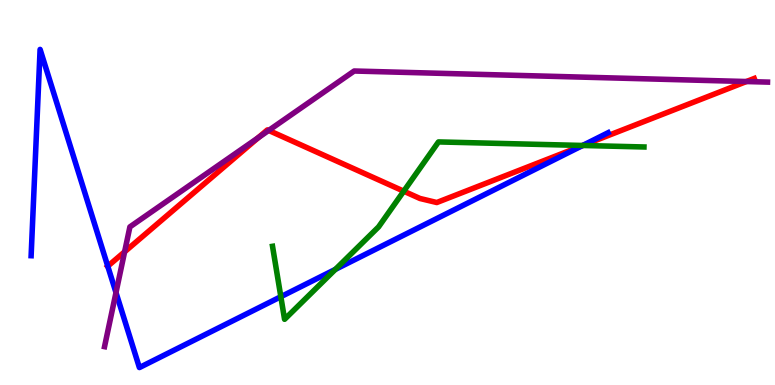[{'lines': ['blue', 'red'], 'intersections': [{'x': 1.39, 'y': 3.09}, {'x': 7.51, 'y': 6.22}]}, {'lines': ['green', 'red'], 'intersections': [{'x': 5.21, 'y': 5.03}, {'x': 7.52, 'y': 6.22}]}, {'lines': ['purple', 'red'], 'intersections': [{'x': 1.61, 'y': 3.46}, {'x': 3.33, 'y': 6.43}, {'x': 3.47, 'y': 6.61}, {'x': 9.63, 'y': 7.88}]}, {'lines': ['blue', 'green'], 'intersections': [{'x': 3.62, 'y': 2.29}, {'x': 4.33, 'y': 3.0}, {'x': 7.52, 'y': 6.22}]}, {'lines': ['blue', 'purple'], 'intersections': [{'x': 1.5, 'y': 2.4}]}, {'lines': ['green', 'purple'], 'intersections': []}]